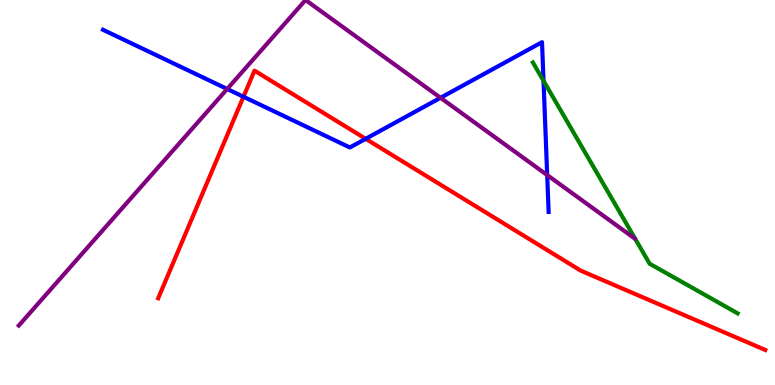[{'lines': ['blue', 'red'], 'intersections': [{'x': 3.14, 'y': 7.49}, {'x': 4.72, 'y': 6.39}]}, {'lines': ['green', 'red'], 'intersections': []}, {'lines': ['purple', 'red'], 'intersections': []}, {'lines': ['blue', 'green'], 'intersections': [{'x': 7.01, 'y': 7.9}]}, {'lines': ['blue', 'purple'], 'intersections': [{'x': 2.93, 'y': 7.69}, {'x': 5.68, 'y': 7.46}, {'x': 7.06, 'y': 5.45}]}, {'lines': ['green', 'purple'], 'intersections': []}]